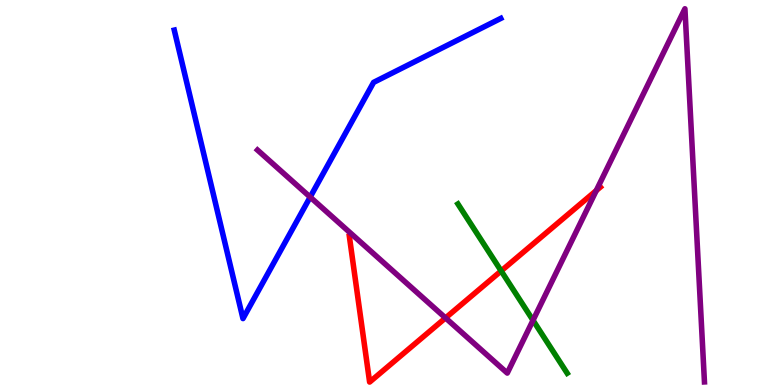[{'lines': ['blue', 'red'], 'intersections': []}, {'lines': ['green', 'red'], 'intersections': [{'x': 6.47, 'y': 2.96}]}, {'lines': ['purple', 'red'], 'intersections': [{'x': 5.75, 'y': 1.74}, {'x': 7.69, 'y': 5.05}]}, {'lines': ['blue', 'green'], 'intersections': []}, {'lines': ['blue', 'purple'], 'intersections': [{'x': 4.0, 'y': 4.88}]}, {'lines': ['green', 'purple'], 'intersections': [{'x': 6.88, 'y': 1.68}]}]